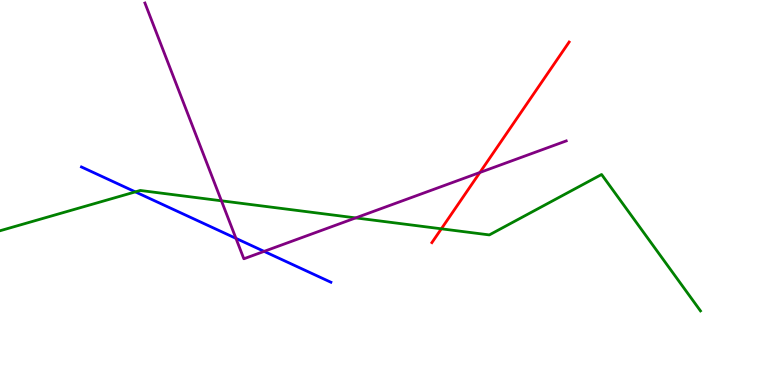[{'lines': ['blue', 'red'], 'intersections': []}, {'lines': ['green', 'red'], 'intersections': [{'x': 5.69, 'y': 4.06}]}, {'lines': ['purple', 'red'], 'intersections': [{'x': 6.19, 'y': 5.52}]}, {'lines': ['blue', 'green'], 'intersections': [{'x': 1.75, 'y': 5.02}]}, {'lines': ['blue', 'purple'], 'intersections': [{'x': 3.04, 'y': 3.81}, {'x': 3.41, 'y': 3.47}]}, {'lines': ['green', 'purple'], 'intersections': [{'x': 2.86, 'y': 4.78}, {'x': 4.59, 'y': 4.34}]}]